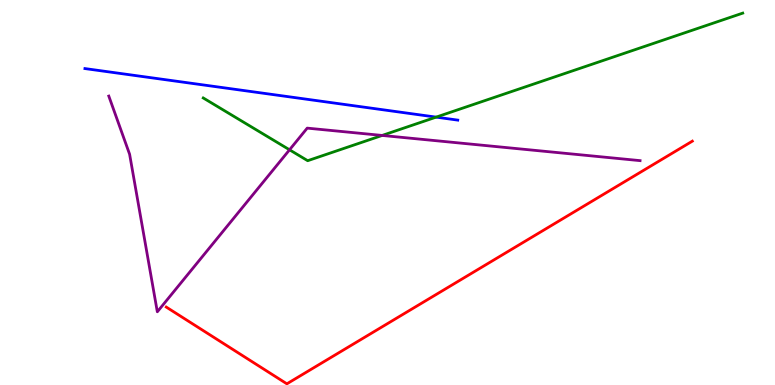[{'lines': ['blue', 'red'], 'intersections': []}, {'lines': ['green', 'red'], 'intersections': []}, {'lines': ['purple', 'red'], 'intersections': []}, {'lines': ['blue', 'green'], 'intersections': [{'x': 5.63, 'y': 6.96}]}, {'lines': ['blue', 'purple'], 'intersections': []}, {'lines': ['green', 'purple'], 'intersections': [{'x': 3.74, 'y': 6.11}, {'x': 4.93, 'y': 6.48}]}]